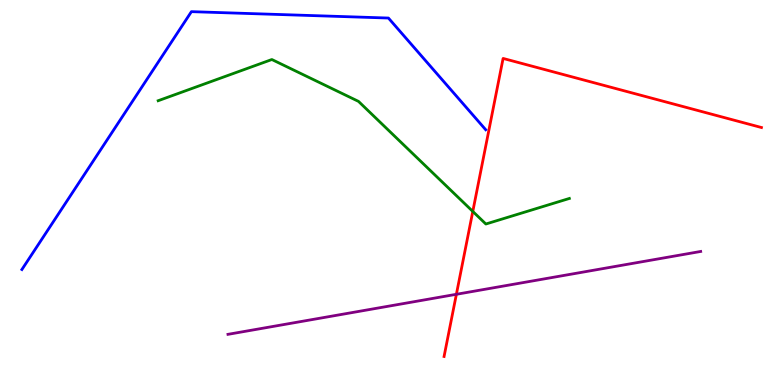[{'lines': ['blue', 'red'], 'intersections': []}, {'lines': ['green', 'red'], 'intersections': [{'x': 6.1, 'y': 4.51}]}, {'lines': ['purple', 'red'], 'intersections': [{'x': 5.89, 'y': 2.36}]}, {'lines': ['blue', 'green'], 'intersections': []}, {'lines': ['blue', 'purple'], 'intersections': []}, {'lines': ['green', 'purple'], 'intersections': []}]